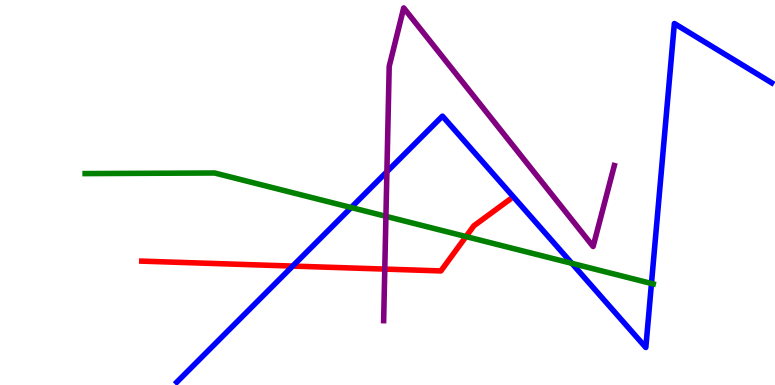[{'lines': ['blue', 'red'], 'intersections': [{'x': 3.78, 'y': 3.09}]}, {'lines': ['green', 'red'], 'intersections': [{'x': 6.01, 'y': 3.86}]}, {'lines': ['purple', 'red'], 'intersections': [{'x': 4.96, 'y': 3.01}]}, {'lines': ['blue', 'green'], 'intersections': [{'x': 4.53, 'y': 4.61}, {'x': 7.38, 'y': 3.16}, {'x': 8.41, 'y': 2.64}]}, {'lines': ['blue', 'purple'], 'intersections': [{'x': 4.99, 'y': 5.54}]}, {'lines': ['green', 'purple'], 'intersections': [{'x': 4.98, 'y': 4.38}]}]